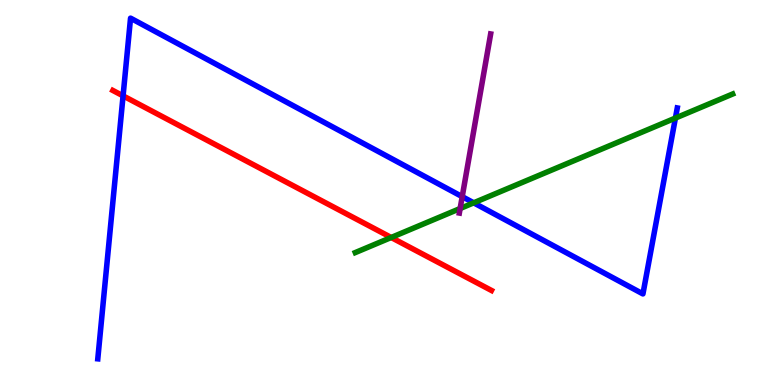[{'lines': ['blue', 'red'], 'intersections': [{'x': 1.59, 'y': 7.51}]}, {'lines': ['green', 'red'], 'intersections': [{'x': 5.05, 'y': 3.83}]}, {'lines': ['purple', 'red'], 'intersections': []}, {'lines': ['blue', 'green'], 'intersections': [{'x': 6.11, 'y': 4.73}, {'x': 8.71, 'y': 6.93}]}, {'lines': ['blue', 'purple'], 'intersections': [{'x': 5.96, 'y': 4.89}]}, {'lines': ['green', 'purple'], 'intersections': [{'x': 5.94, 'y': 4.58}]}]